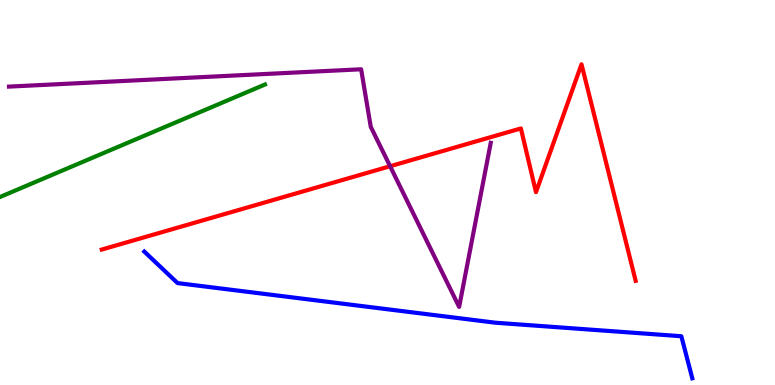[{'lines': ['blue', 'red'], 'intersections': []}, {'lines': ['green', 'red'], 'intersections': []}, {'lines': ['purple', 'red'], 'intersections': [{'x': 5.03, 'y': 5.68}]}, {'lines': ['blue', 'green'], 'intersections': []}, {'lines': ['blue', 'purple'], 'intersections': []}, {'lines': ['green', 'purple'], 'intersections': []}]